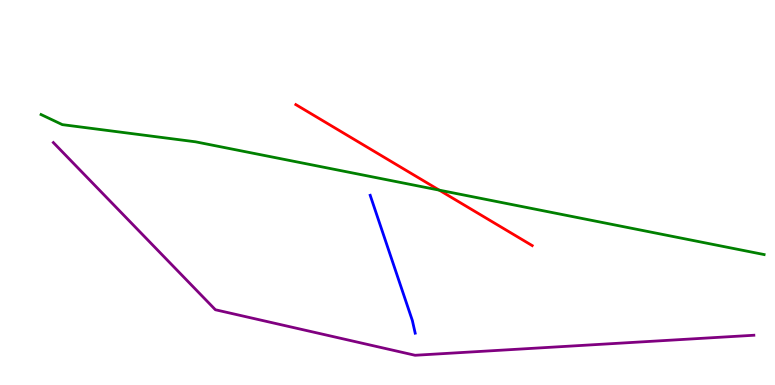[{'lines': ['blue', 'red'], 'intersections': []}, {'lines': ['green', 'red'], 'intersections': [{'x': 5.67, 'y': 5.06}]}, {'lines': ['purple', 'red'], 'intersections': []}, {'lines': ['blue', 'green'], 'intersections': []}, {'lines': ['blue', 'purple'], 'intersections': []}, {'lines': ['green', 'purple'], 'intersections': []}]